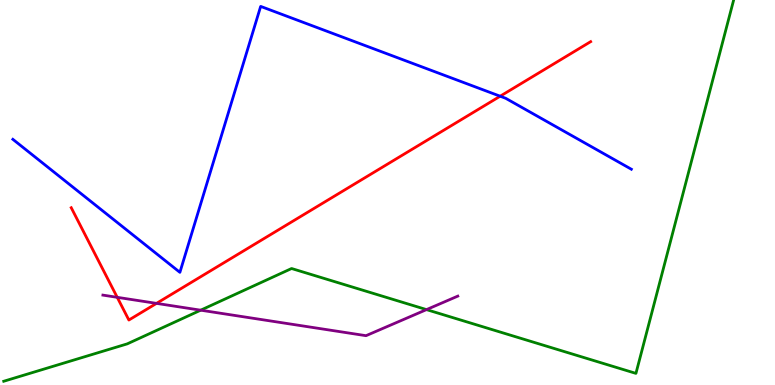[{'lines': ['blue', 'red'], 'intersections': [{'x': 6.45, 'y': 7.5}]}, {'lines': ['green', 'red'], 'intersections': []}, {'lines': ['purple', 'red'], 'intersections': [{'x': 1.51, 'y': 2.28}, {'x': 2.02, 'y': 2.12}]}, {'lines': ['blue', 'green'], 'intersections': []}, {'lines': ['blue', 'purple'], 'intersections': []}, {'lines': ['green', 'purple'], 'intersections': [{'x': 2.59, 'y': 1.94}, {'x': 5.5, 'y': 1.96}]}]